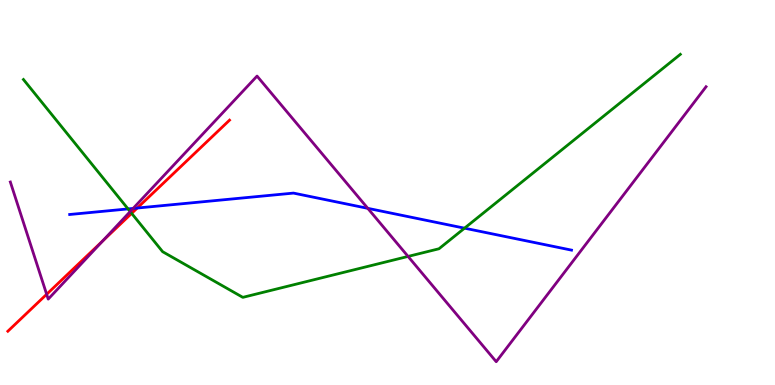[{'lines': ['blue', 'red'], 'intersections': [{'x': 1.77, 'y': 4.6}]}, {'lines': ['green', 'red'], 'intersections': [{'x': 1.7, 'y': 4.46}]}, {'lines': ['purple', 'red'], 'intersections': [{'x': 0.602, 'y': 2.36}, {'x': 1.32, 'y': 3.74}]}, {'lines': ['blue', 'green'], 'intersections': [{'x': 1.65, 'y': 4.57}, {'x': 5.99, 'y': 4.07}]}, {'lines': ['blue', 'purple'], 'intersections': [{'x': 1.72, 'y': 4.59}, {'x': 4.75, 'y': 4.59}]}, {'lines': ['green', 'purple'], 'intersections': [{'x': 1.68, 'y': 4.5}, {'x': 5.27, 'y': 3.34}]}]